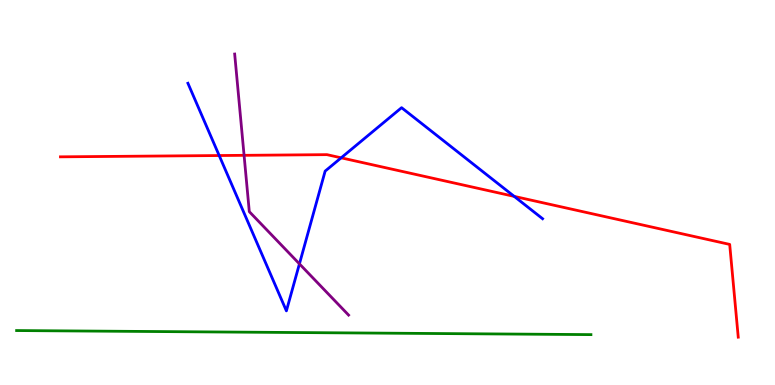[{'lines': ['blue', 'red'], 'intersections': [{'x': 2.83, 'y': 5.96}, {'x': 4.4, 'y': 5.9}, {'x': 6.64, 'y': 4.9}]}, {'lines': ['green', 'red'], 'intersections': []}, {'lines': ['purple', 'red'], 'intersections': [{'x': 3.15, 'y': 5.97}]}, {'lines': ['blue', 'green'], 'intersections': []}, {'lines': ['blue', 'purple'], 'intersections': [{'x': 3.86, 'y': 3.15}]}, {'lines': ['green', 'purple'], 'intersections': []}]